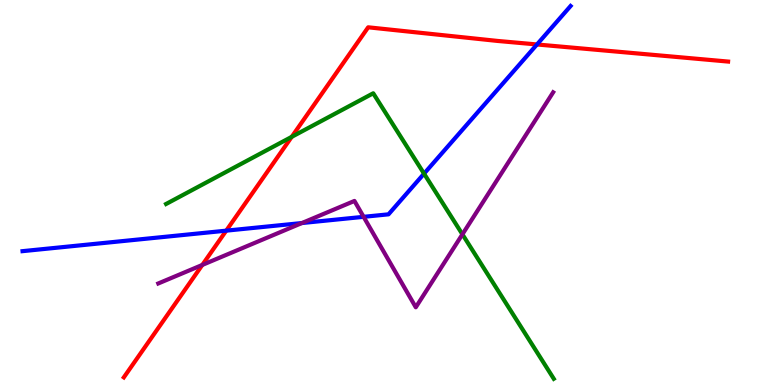[{'lines': ['blue', 'red'], 'intersections': [{'x': 2.92, 'y': 4.01}, {'x': 6.93, 'y': 8.85}]}, {'lines': ['green', 'red'], 'intersections': [{'x': 3.76, 'y': 6.45}]}, {'lines': ['purple', 'red'], 'intersections': [{'x': 2.61, 'y': 3.12}]}, {'lines': ['blue', 'green'], 'intersections': [{'x': 5.47, 'y': 5.49}]}, {'lines': ['blue', 'purple'], 'intersections': [{'x': 3.9, 'y': 4.21}, {'x': 4.69, 'y': 4.37}]}, {'lines': ['green', 'purple'], 'intersections': [{'x': 5.97, 'y': 3.91}]}]